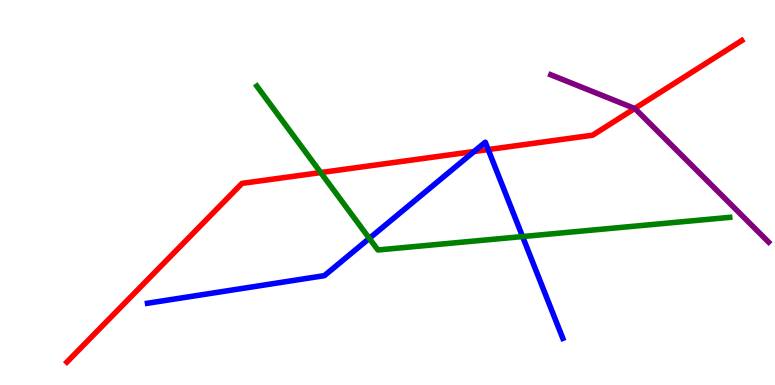[{'lines': ['blue', 'red'], 'intersections': [{'x': 6.12, 'y': 6.07}, {'x': 6.3, 'y': 6.12}]}, {'lines': ['green', 'red'], 'intersections': [{'x': 4.14, 'y': 5.52}]}, {'lines': ['purple', 'red'], 'intersections': [{'x': 8.19, 'y': 7.18}]}, {'lines': ['blue', 'green'], 'intersections': [{'x': 4.77, 'y': 3.81}, {'x': 6.74, 'y': 3.86}]}, {'lines': ['blue', 'purple'], 'intersections': []}, {'lines': ['green', 'purple'], 'intersections': []}]